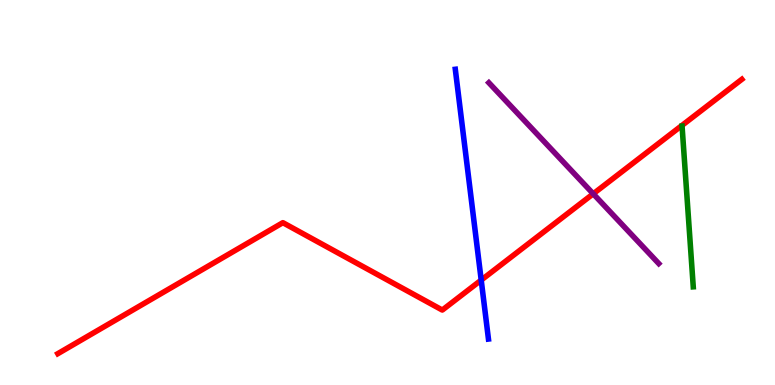[{'lines': ['blue', 'red'], 'intersections': [{'x': 6.21, 'y': 2.73}]}, {'lines': ['green', 'red'], 'intersections': []}, {'lines': ['purple', 'red'], 'intersections': [{'x': 7.65, 'y': 4.97}]}, {'lines': ['blue', 'green'], 'intersections': []}, {'lines': ['blue', 'purple'], 'intersections': []}, {'lines': ['green', 'purple'], 'intersections': []}]